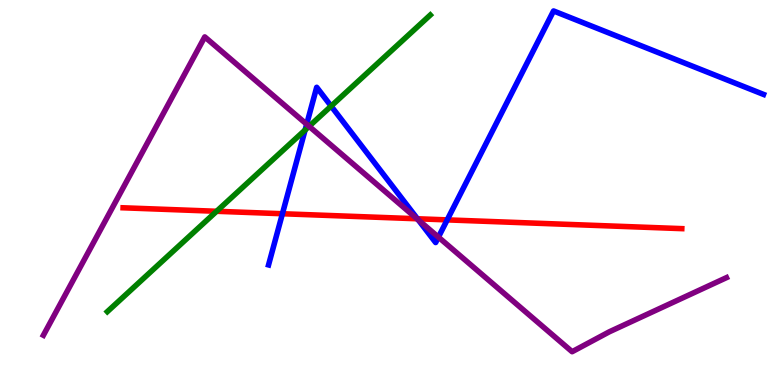[{'lines': ['blue', 'red'], 'intersections': [{'x': 3.64, 'y': 4.45}, {'x': 5.39, 'y': 4.32}, {'x': 5.77, 'y': 4.29}]}, {'lines': ['green', 'red'], 'intersections': [{'x': 2.8, 'y': 4.51}]}, {'lines': ['purple', 'red'], 'intersections': [{'x': 5.38, 'y': 4.32}]}, {'lines': ['blue', 'green'], 'intersections': [{'x': 3.94, 'y': 6.62}, {'x': 4.27, 'y': 7.24}]}, {'lines': ['blue', 'purple'], 'intersections': [{'x': 3.96, 'y': 6.77}, {'x': 5.4, 'y': 4.29}, {'x': 5.66, 'y': 3.84}]}, {'lines': ['green', 'purple'], 'intersections': [{'x': 3.99, 'y': 6.72}]}]